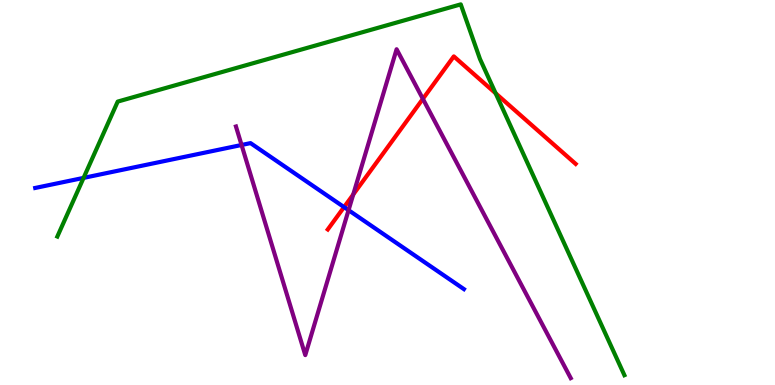[{'lines': ['blue', 'red'], 'intersections': [{'x': 4.44, 'y': 4.62}]}, {'lines': ['green', 'red'], 'intersections': [{'x': 6.4, 'y': 7.58}]}, {'lines': ['purple', 'red'], 'intersections': [{'x': 4.56, 'y': 4.95}, {'x': 5.46, 'y': 7.43}]}, {'lines': ['blue', 'green'], 'intersections': [{'x': 1.08, 'y': 5.38}]}, {'lines': ['blue', 'purple'], 'intersections': [{'x': 3.12, 'y': 6.23}, {'x': 4.5, 'y': 4.54}]}, {'lines': ['green', 'purple'], 'intersections': []}]